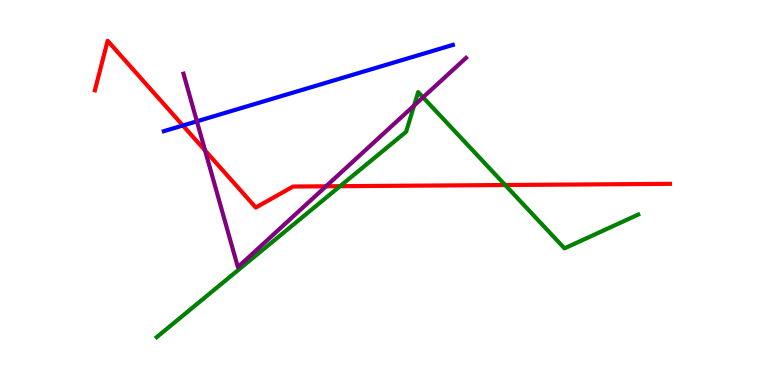[{'lines': ['blue', 'red'], 'intersections': [{'x': 2.36, 'y': 6.74}]}, {'lines': ['green', 'red'], 'intersections': [{'x': 4.39, 'y': 5.16}, {'x': 6.52, 'y': 5.19}]}, {'lines': ['purple', 'red'], 'intersections': [{'x': 2.65, 'y': 6.09}, {'x': 4.21, 'y': 5.16}]}, {'lines': ['blue', 'green'], 'intersections': []}, {'lines': ['blue', 'purple'], 'intersections': [{'x': 2.54, 'y': 6.85}]}, {'lines': ['green', 'purple'], 'intersections': [{'x': 5.34, 'y': 7.26}, {'x': 5.46, 'y': 7.47}]}]